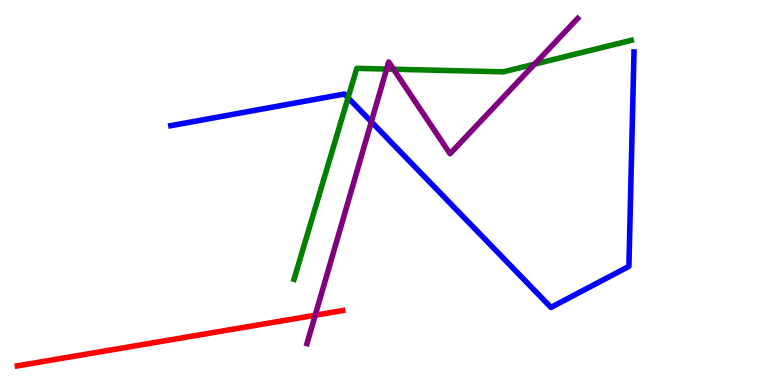[{'lines': ['blue', 'red'], 'intersections': []}, {'lines': ['green', 'red'], 'intersections': []}, {'lines': ['purple', 'red'], 'intersections': [{'x': 4.07, 'y': 1.81}]}, {'lines': ['blue', 'green'], 'intersections': [{'x': 4.49, 'y': 7.46}]}, {'lines': ['blue', 'purple'], 'intersections': [{'x': 4.79, 'y': 6.84}]}, {'lines': ['green', 'purple'], 'intersections': [{'x': 4.99, 'y': 8.21}, {'x': 5.08, 'y': 8.2}, {'x': 6.9, 'y': 8.33}]}]